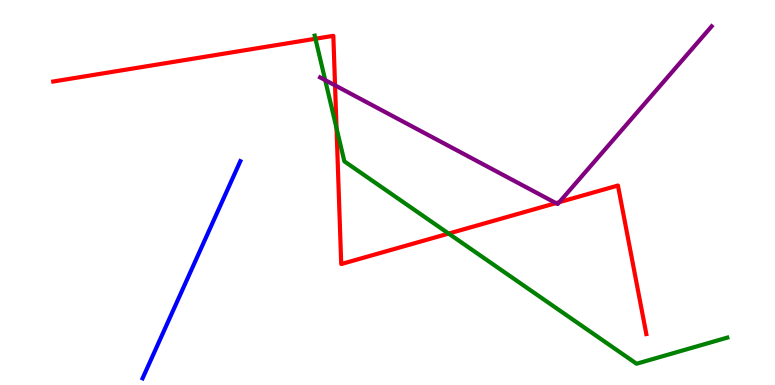[{'lines': ['blue', 'red'], 'intersections': []}, {'lines': ['green', 'red'], 'intersections': [{'x': 4.07, 'y': 8.99}, {'x': 4.34, 'y': 6.67}, {'x': 5.79, 'y': 3.93}]}, {'lines': ['purple', 'red'], 'intersections': [{'x': 4.32, 'y': 7.78}, {'x': 7.17, 'y': 4.72}, {'x': 7.22, 'y': 4.75}]}, {'lines': ['blue', 'green'], 'intersections': []}, {'lines': ['blue', 'purple'], 'intersections': []}, {'lines': ['green', 'purple'], 'intersections': [{'x': 4.2, 'y': 7.92}]}]